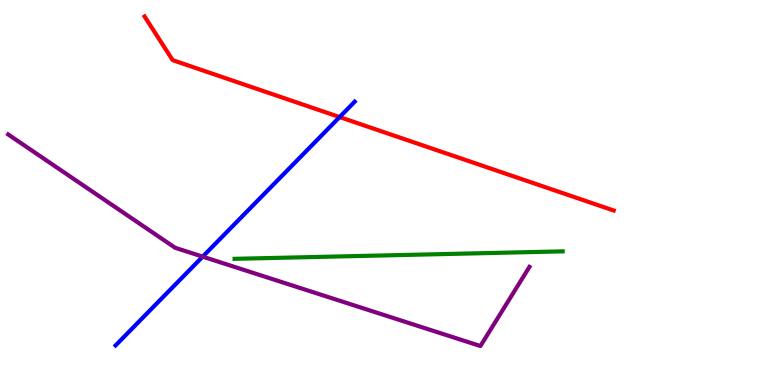[{'lines': ['blue', 'red'], 'intersections': [{'x': 4.38, 'y': 6.96}]}, {'lines': ['green', 'red'], 'intersections': []}, {'lines': ['purple', 'red'], 'intersections': []}, {'lines': ['blue', 'green'], 'intersections': []}, {'lines': ['blue', 'purple'], 'intersections': [{'x': 2.62, 'y': 3.33}]}, {'lines': ['green', 'purple'], 'intersections': []}]